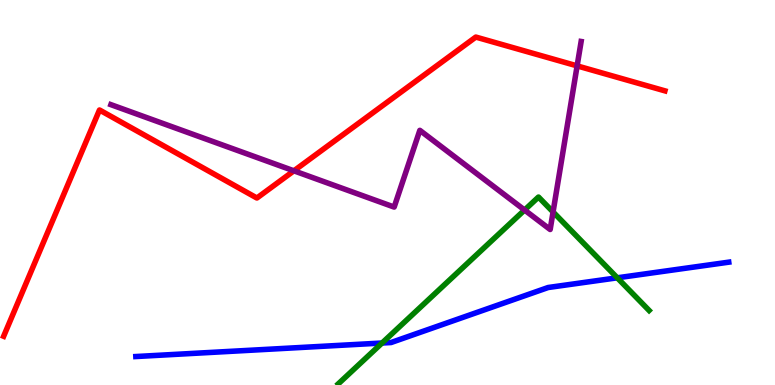[{'lines': ['blue', 'red'], 'intersections': []}, {'lines': ['green', 'red'], 'intersections': []}, {'lines': ['purple', 'red'], 'intersections': [{'x': 3.79, 'y': 5.56}, {'x': 7.45, 'y': 8.29}]}, {'lines': ['blue', 'green'], 'intersections': [{'x': 4.93, 'y': 1.09}, {'x': 7.96, 'y': 2.78}]}, {'lines': ['blue', 'purple'], 'intersections': []}, {'lines': ['green', 'purple'], 'intersections': [{'x': 6.77, 'y': 4.54}, {'x': 7.14, 'y': 4.49}]}]